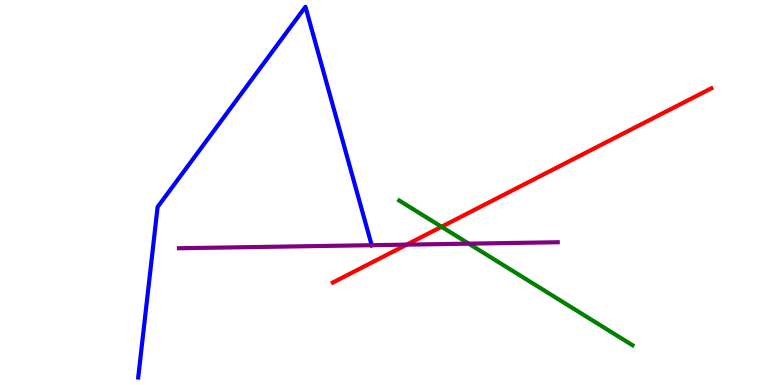[{'lines': ['blue', 'red'], 'intersections': []}, {'lines': ['green', 'red'], 'intersections': [{'x': 5.7, 'y': 4.11}]}, {'lines': ['purple', 'red'], 'intersections': [{'x': 5.25, 'y': 3.65}]}, {'lines': ['blue', 'green'], 'intersections': []}, {'lines': ['blue', 'purple'], 'intersections': [{'x': 4.8, 'y': 3.63}]}, {'lines': ['green', 'purple'], 'intersections': [{'x': 6.05, 'y': 3.67}]}]